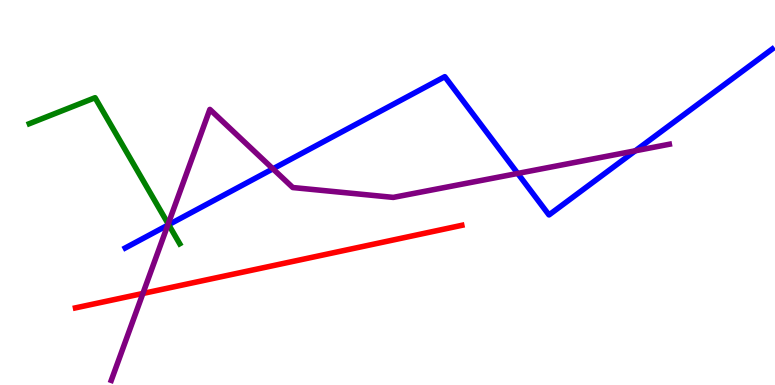[{'lines': ['blue', 'red'], 'intersections': []}, {'lines': ['green', 'red'], 'intersections': []}, {'lines': ['purple', 'red'], 'intersections': [{'x': 1.84, 'y': 2.38}]}, {'lines': ['blue', 'green'], 'intersections': [{'x': 2.18, 'y': 4.16}]}, {'lines': ['blue', 'purple'], 'intersections': [{'x': 2.16, 'y': 4.15}, {'x': 3.52, 'y': 5.62}, {'x': 6.68, 'y': 5.5}, {'x': 8.2, 'y': 6.08}]}, {'lines': ['green', 'purple'], 'intersections': [{'x': 2.17, 'y': 4.18}]}]